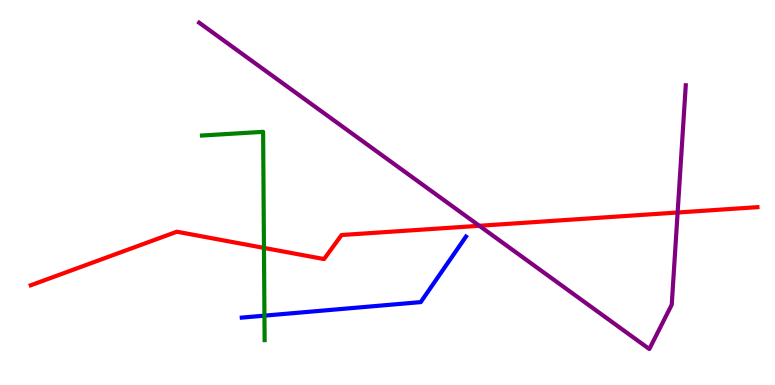[{'lines': ['blue', 'red'], 'intersections': []}, {'lines': ['green', 'red'], 'intersections': [{'x': 3.41, 'y': 3.56}]}, {'lines': ['purple', 'red'], 'intersections': [{'x': 6.18, 'y': 4.14}, {'x': 8.74, 'y': 4.48}]}, {'lines': ['blue', 'green'], 'intersections': [{'x': 3.41, 'y': 1.8}]}, {'lines': ['blue', 'purple'], 'intersections': []}, {'lines': ['green', 'purple'], 'intersections': []}]